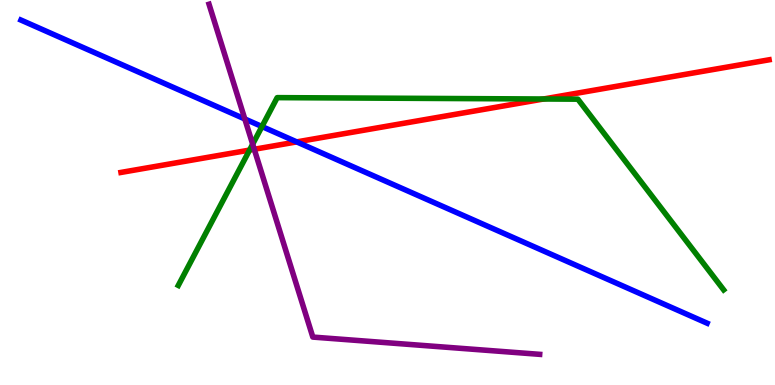[{'lines': ['blue', 'red'], 'intersections': [{'x': 3.83, 'y': 6.31}]}, {'lines': ['green', 'red'], 'intersections': [{'x': 3.22, 'y': 6.1}, {'x': 7.01, 'y': 7.43}]}, {'lines': ['purple', 'red'], 'intersections': [{'x': 3.28, 'y': 6.12}]}, {'lines': ['blue', 'green'], 'intersections': [{'x': 3.38, 'y': 6.71}]}, {'lines': ['blue', 'purple'], 'intersections': [{'x': 3.16, 'y': 6.91}]}, {'lines': ['green', 'purple'], 'intersections': [{'x': 3.26, 'y': 6.26}]}]